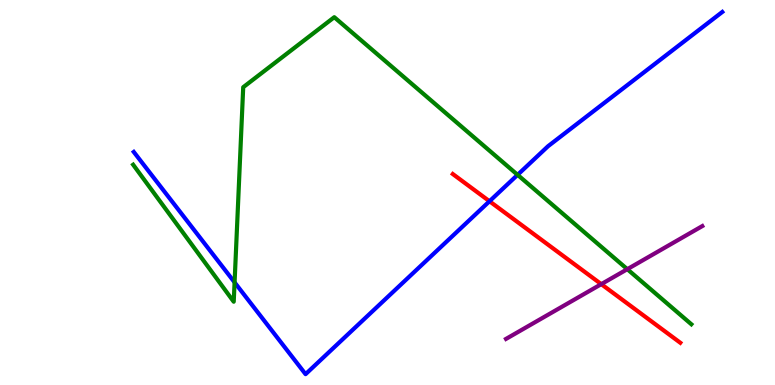[{'lines': ['blue', 'red'], 'intersections': [{'x': 6.32, 'y': 4.77}]}, {'lines': ['green', 'red'], 'intersections': []}, {'lines': ['purple', 'red'], 'intersections': [{'x': 7.76, 'y': 2.62}]}, {'lines': ['blue', 'green'], 'intersections': [{'x': 3.03, 'y': 2.67}, {'x': 6.68, 'y': 5.46}]}, {'lines': ['blue', 'purple'], 'intersections': []}, {'lines': ['green', 'purple'], 'intersections': [{'x': 8.09, 'y': 3.01}]}]